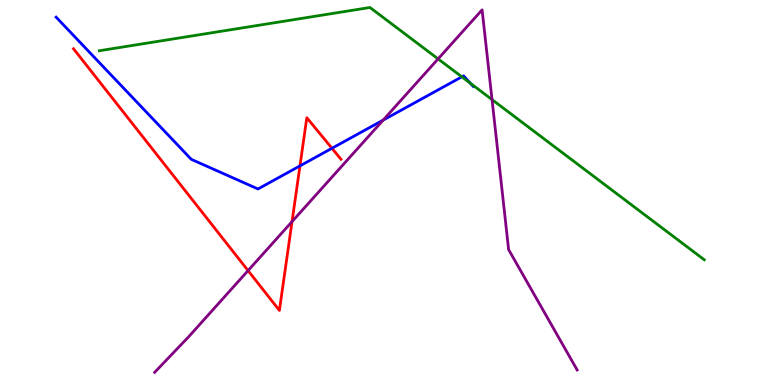[{'lines': ['blue', 'red'], 'intersections': [{'x': 3.87, 'y': 5.69}, {'x': 4.28, 'y': 6.15}]}, {'lines': ['green', 'red'], 'intersections': []}, {'lines': ['purple', 'red'], 'intersections': [{'x': 3.2, 'y': 2.97}, {'x': 3.77, 'y': 4.24}]}, {'lines': ['blue', 'green'], 'intersections': [{'x': 5.96, 'y': 8.0}, {'x': 6.07, 'y': 7.84}]}, {'lines': ['blue', 'purple'], 'intersections': [{'x': 4.94, 'y': 6.88}]}, {'lines': ['green', 'purple'], 'intersections': [{'x': 5.65, 'y': 8.47}, {'x': 6.35, 'y': 7.41}]}]